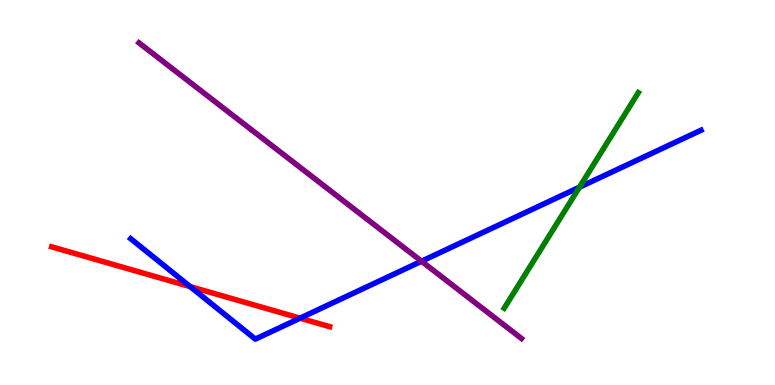[{'lines': ['blue', 'red'], 'intersections': [{'x': 2.45, 'y': 2.56}, {'x': 3.87, 'y': 1.74}]}, {'lines': ['green', 'red'], 'intersections': []}, {'lines': ['purple', 'red'], 'intersections': []}, {'lines': ['blue', 'green'], 'intersections': [{'x': 7.48, 'y': 5.14}]}, {'lines': ['blue', 'purple'], 'intersections': [{'x': 5.44, 'y': 3.21}]}, {'lines': ['green', 'purple'], 'intersections': []}]